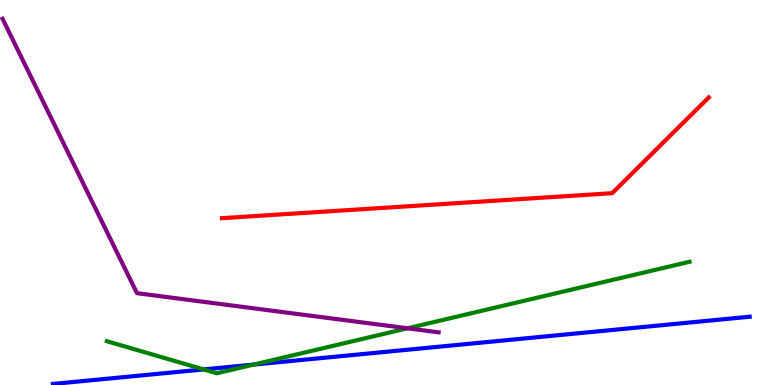[{'lines': ['blue', 'red'], 'intersections': []}, {'lines': ['green', 'red'], 'intersections': []}, {'lines': ['purple', 'red'], 'intersections': []}, {'lines': ['blue', 'green'], 'intersections': [{'x': 2.63, 'y': 0.405}, {'x': 3.27, 'y': 0.53}]}, {'lines': ['blue', 'purple'], 'intersections': []}, {'lines': ['green', 'purple'], 'intersections': [{'x': 5.26, 'y': 1.47}]}]